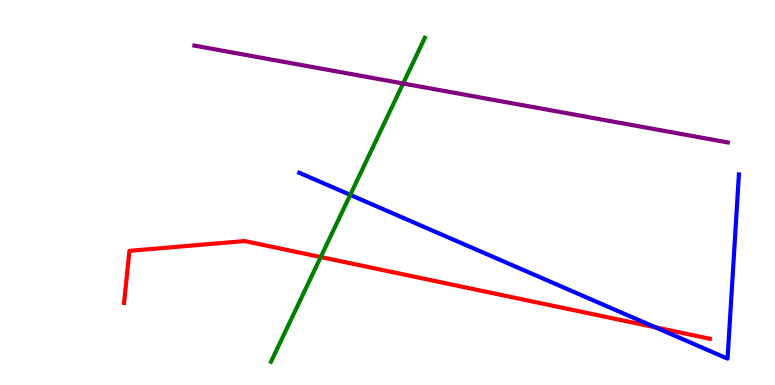[{'lines': ['blue', 'red'], 'intersections': [{'x': 8.46, 'y': 1.5}]}, {'lines': ['green', 'red'], 'intersections': [{'x': 4.14, 'y': 3.32}]}, {'lines': ['purple', 'red'], 'intersections': []}, {'lines': ['blue', 'green'], 'intersections': [{'x': 4.52, 'y': 4.94}]}, {'lines': ['blue', 'purple'], 'intersections': []}, {'lines': ['green', 'purple'], 'intersections': [{'x': 5.2, 'y': 7.83}]}]